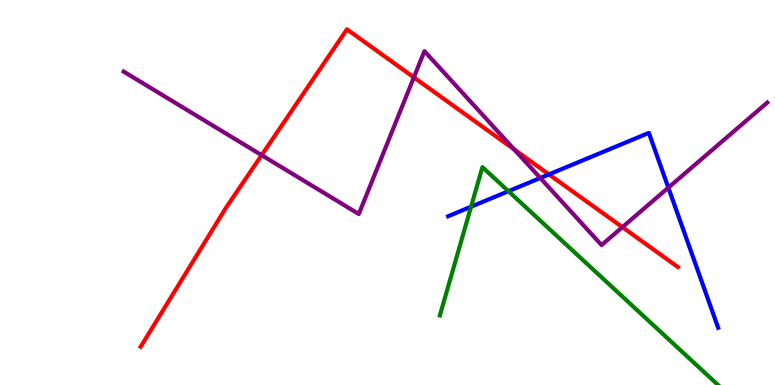[{'lines': ['blue', 'red'], 'intersections': [{'x': 7.08, 'y': 5.47}]}, {'lines': ['green', 'red'], 'intersections': []}, {'lines': ['purple', 'red'], 'intersections': [{'x': 3.38, 'y': 5.97}, {'x': 5.34, 'y': 7.99}, {'x': 6.64, 'y': 6.12}, {'x': 8.03, 'y': 4.1}]}, {'lines': ['blue', 'green'], 'intersections': [{'x': 6.08, 'y': 4.63}, {'x': 6.56, 'y': 5.03}]}, {'lines': ['blue', 'purple'], 'intersections': [{'x': 6.97, 'y': 5.38}, {'x': 8.62, 'y': 5.13}]}, {'lines': ['green', 'purple'], 'intersections': []}]